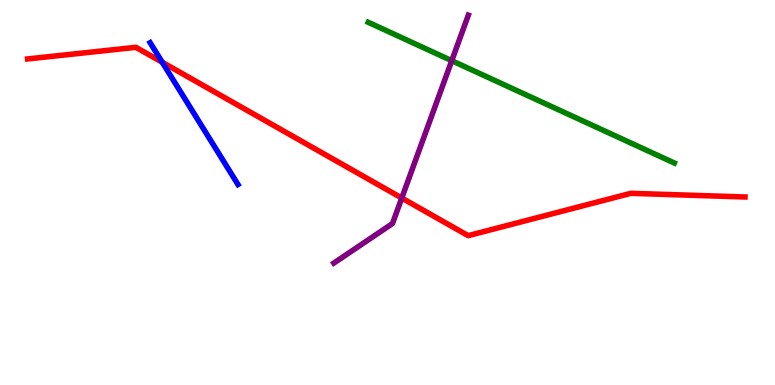[{'lines': ['blue', 'red'], 'intersections': [{'x': 2.09, 'y': 8.38}]}, {'lines': ['green', 'red'], 'intersections': []}, {'lines': ['purple', 'red'], 'intersections': [{'x': 5.18, 'y': 4.86}]}, {'lines': ['blue', 'green'], 'intersections': []}, {'lines': ['blue', 'purple'], 'intersections': []}, {'lines': ['green', 'purple'], 'intersections': [{'x': 5.83, 'y': 8.42}]}]